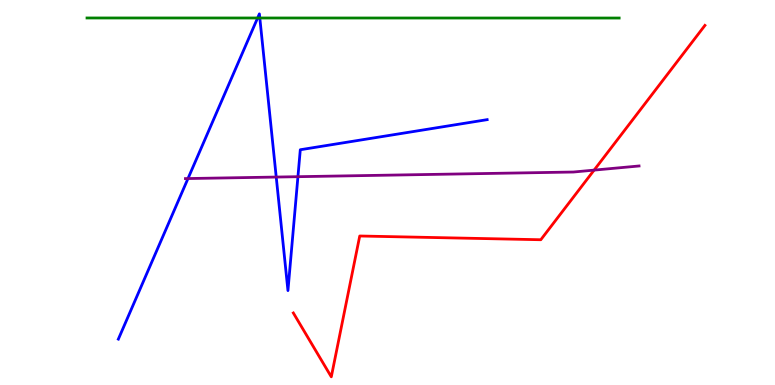[{'lines': ['blue', 'red'], 'intersections': []}, {'lines': ['green', 'red'], 'intersections': []}, {'lines': ['purple', 'red'], 'intersections': [{'x': 7.67, 'y': 5.58}]}, {'lines': ['blue', 'green'], 'intersections': [{'x': 3.32, 'y': 9.53}, {'x': 3.35, 'y': 9.53}]}, {'lines': ['blue', 'purple'], 'intersections': [{'x': 2.43, 'y': 5.36}, {'x': 3.56, 'y': 5.4}, {'x': 3.84, 'y': 5.41}]}, {'lines': ['green', 'purple'], 'intersections': []}]